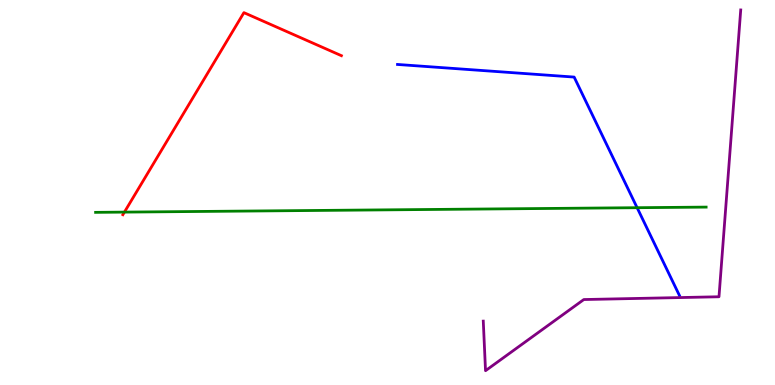[{'lines': ['blue', 'red'], 'intersections': []}, {'lines': ['green', 'red'], 'intersections': [{'x': 1.61, 'y': 4.49}]}, {'lines': ['purple', 'red'], 'intersections': []}, {'lines': ['blue', 'green'], 'intersections': [{'x': 8.22, 'y': 4.61}]}, {'lines': ['blue', 'purple'], 'intersections': []}, {'lines': ['green', 'purple'], 'intersections': []}]